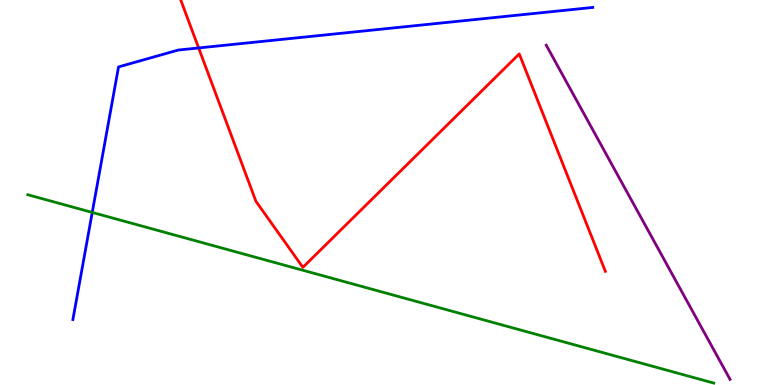[{'lines': ['blue', 'red'], 'intersections': [{'x': 2.56, 'y': 8.75}]}, {'lines': ['green', 'red'], 'intersections': []}, {'lines': ['purple', 'red'], 'intersections': []}, {'lines': ['blue', 'green'], 'intersections': [{'x': 1.19, 'y': 4.48}]}, {'lines': ['blue', 'purple'], 'intersections': []}, {'lines': ['green', 'purple'], 'intersections': []}]